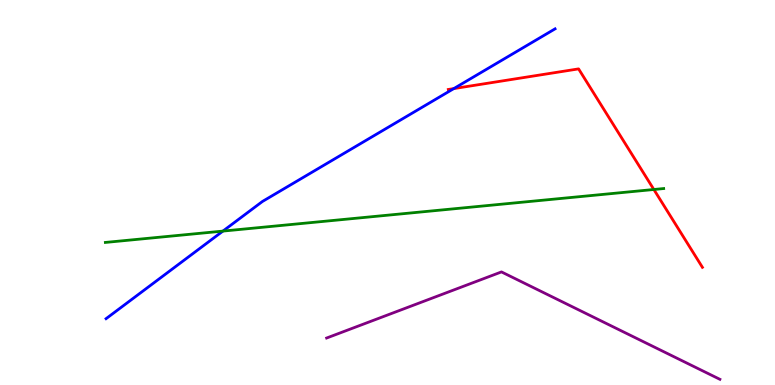[{'lines': ['blue', 'red'], 'intersections': [{'x': 5.86, 'y': 7.7}]}, {'lines': ['green', 'red'], 'intersections': [{'x': 8.44, 'y': 5.08}]}, {'lines': ['purple', 'red'], 'intersections': []}, {'lines': ['blue', 'green'], 'intersections': [{'x': 2.88, 'y': 4.0}]}, {'lines': ['blue', 'purple'], 'intersections': []}, {'lines': ['green', 'purple'], 'intersections': []}]